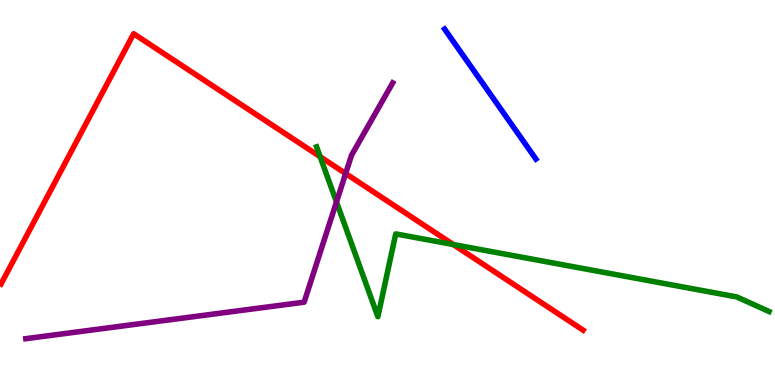[{'lines': ['blue', 'red'], 'intersections': []}, {'lines': ['green', 'red'], 'intersections': [{'x': 4.13, 'y': 5.93}, {'x': 5.85, 'y': 3.65}]}, {'lines': ['purple', 'red'], 'intersections': [{'x': 4.46, 'y': 5.49}]}, {'lines': ['blue', 'green'], 'intersections': []}, {'lines': ['blue', 'purple'], 'intersections': []}, {'lines': ['green', 'purple'], 'intersections': [{'x': 4.34, 'y': 4.75}]}]